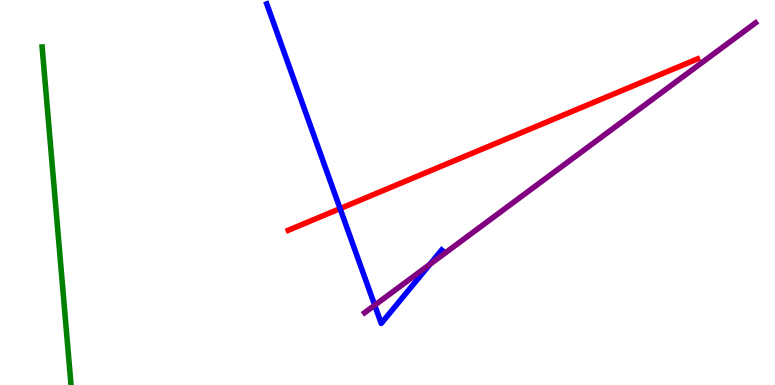[{'lines': ['blue', 'red'], 'intersections': [{'x': 4.39, 'y': 4.58}]}, {'lines': ['green', 'red'], 'intersections': []}, {'lines': ['purple', 'red'], 'intersections': []}, {'lines': ['blue', 'green'], 'intersections': []}, {'lines': ['blue', 'purple'], 'intersections': [{'x': 4.83, 'y': 2.07}, {'x': 5.55, 'y': 3.14}]}, {'lines': ['green', 'purple'], 'intersections': []}]